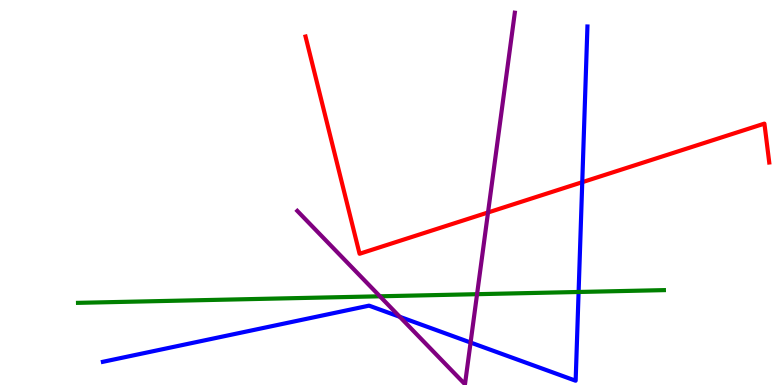[{'lines': ['blue', 'red'], 'intersections': [{'x': 7.51, 'y': 5.27}]}, {'lines': ['green', 'red'], 'intersections': []}, {'lines': ['purple', 'red'], 'intersections': [{'x': 6.3, 'y': 4.48}]}, {'lines': ['blue', 'green'], 'intersections': [{'x': 7.47, 'y': 2.42}]}, {'lines': ['blue', 'purple'], 'intersections': [{'x': 5.16, 'y': 1.77}, {'x': 6.07, 'y': 1.1}]}, {'lines': ['green', 'purple'], 'intersections': [{'x': 4.9, 'y': 2.3}, {'x': 6.16, 'y': 2.36}]}]